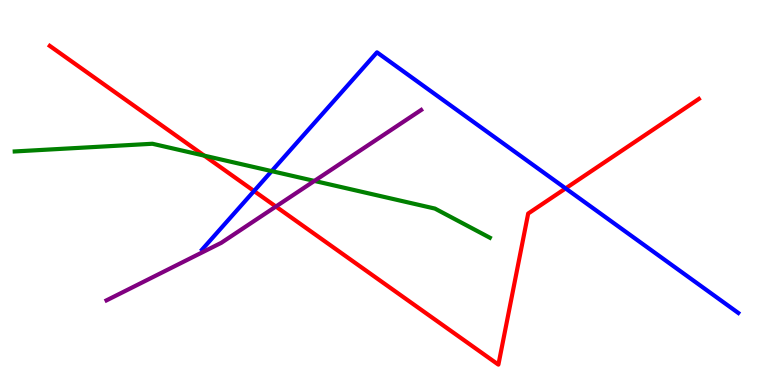[{'lines': ['blue', 'red'], 'intersections': [{'x': 3.28, 'y': 5.04}, {'x': 7.3, 'y': 5.11}]}, {'lines': ['green', 'red'], 'intersections': [{'x': 2.64, 'y': 5.96}]}, {'lines': ['purple', 'red'], 'intersections': [{'x': 3.56, 'y': 4.64}]}, {'lines': ['blue', 'green'], 'intersections': [{'x': 3.51, 'y': 5.56}]}, {'lines': ['blue', 'purple'], 'intersections': []}, {'lines': ['green', 'purple'], 'intersections': [{'x': 4.06, 'y': 5.3}]}]